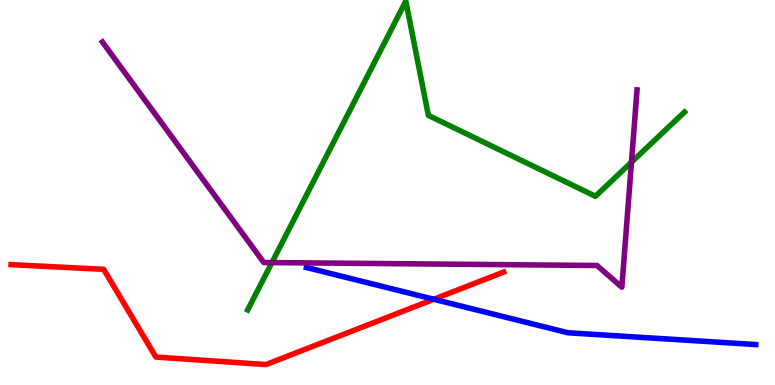[{'lines': ['blue', 'red'], 'intersections': [{'x': 5.6, 'y': 2.23}]}, {'lines': ['green', 'red'], 'intersections': []}, {'lines': ['purple', 'red'], 'intersections': []}, {'lines': ['blue', 'green'], 'intersections': []}, {'lines': ['blue', 'purple'], 'intersections': []}, {'lines': ['green', 'purple'], 'intersections': [{'x': 3.51, 'y': 3.18}, {'x': 8.15, 'y': 5.79}]}]